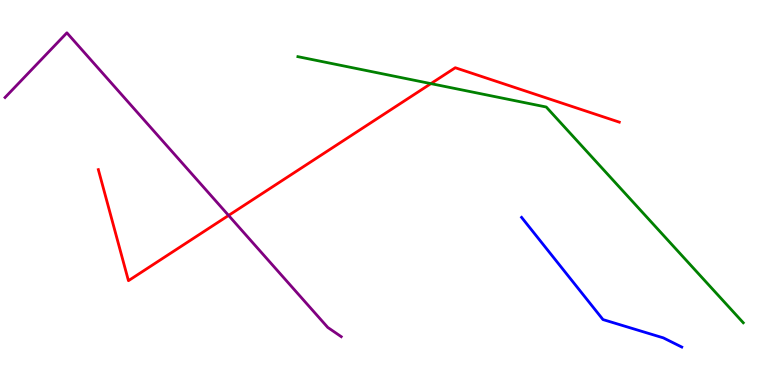[{'lines': ['blue', 'red'], 'intersections': []}, {'lines': ['green', 'red'], 'intersections': [{'x': 5.56, 'y': 7.83}]}, {'lines': ['purple', 'red'], 'intersections': [{'x': 2.95, 'y': 4.4}]}, {'lines': ['blue', 'green'], 'intersections': []}, {'lines': ['blue', 'purple'], 'intersections': []}, {'lines': ['green', 'purple'], 'intersections': []}]